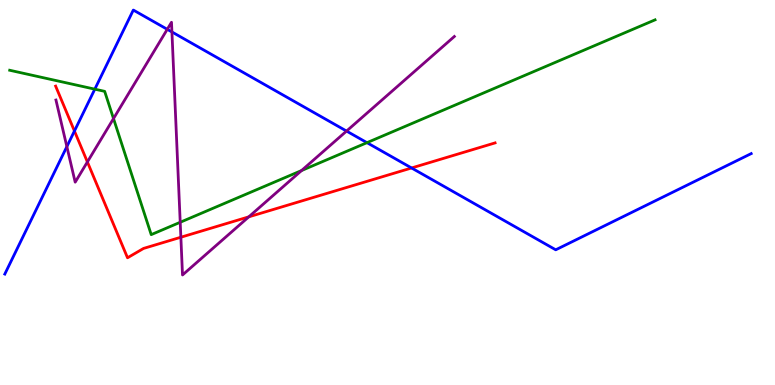[{'lines': ['blue', 'red'], 'intersections': [{'x': 0.961, 'y': 6.6}, {'x': 5.31, 'y': 5.64}]}, {'lines': ['green', 'red'], 'intersections': []}, {'lines': ['purple', 'red'], 'intersections': [{'x': 1.13, 'y': 5.79}, {'x': 2.33, 'y': 3.84}, {'x': 3.21, 'y': 4.37}]}, {'lines': ['blue', 'green'], 'intersections': [{'x': 1.22, 'y': 7.68}, {'x': 4.74, 'y': 6.29}]}, {'lines': ['blue', 'purple'], 'intersections': [{'x': 0.863, 'y': 6.19}, {'x': 2.16, 'y': 9.24}, {'x': 2.22, 'y': 9.17}, {'x': 4.47, 'y': 6.6}]}, {'lines': ['green', 'purple'], 'intersections': [{'x': 1.46, 'y': 6.92}, {'x': 2.33, 'y': 4.23}, {'x': 3.89, 'y': 5.57}]}]